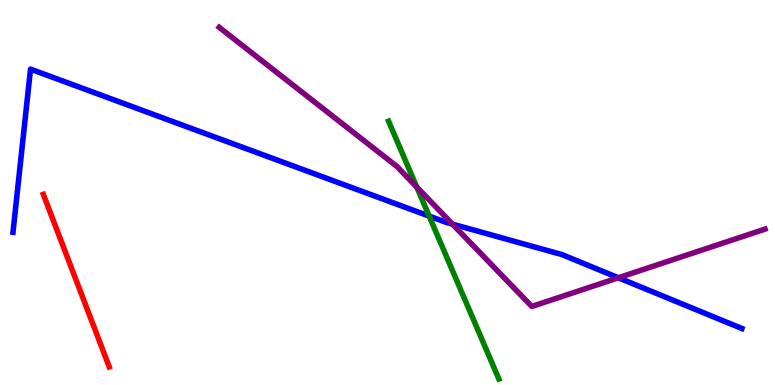[{'lines': ['blue', 'red'], 'intersections': []}, {'lines': ['green', 'red'], 'intersections': []}, {'lines': ['purple', 'red'], 'intersections': []}, {'lines': ['blue', 'green'], 'intersections': [{'x': 5.54, 'y': 4.39}]}, {'lines': ['blue', 'purple'], 'intersections': [{'x': 5.84, 'y': 4.18}, {'x': 7.98, 'y': 2.79}]}, {'lines': ['green', 'purple'], 'intersections': [{'x': 5.38, 'y': 5.14}]}]